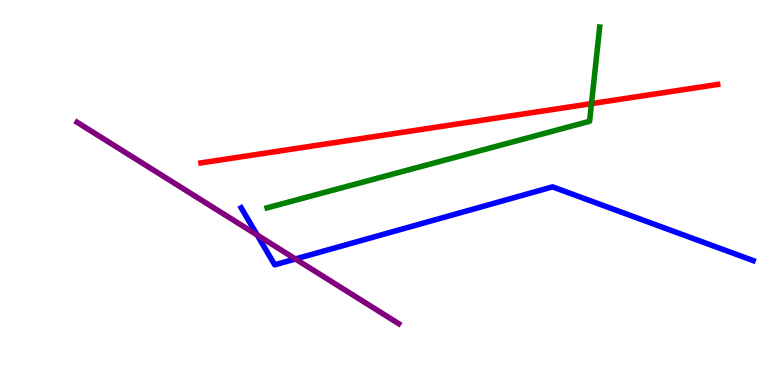[{'lines': ['blue', 'red'], 'intersections': []}, {'lines': ['green', 'red'], 'intersections': [{'x': 7.63, 'y': 7.31}]}, {'lines': ['purple', 'red'], 'intersections': []}, {'lines': ['blue', 'green'], 'intersections': []}, {'lines': ['blue', 'purple'], 'intersections': [{'x': 3.32, 'y': 3.89}, {'x': 3.81, 'y': 3.27}]}, {'lines': ['green', 'purple'], 'intersections': []}]